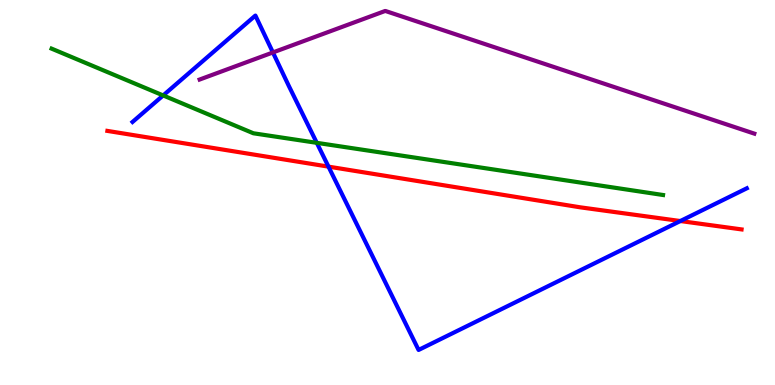[{'lines': ['blue', 'red'], 'intersections': [{'x': 4.24, 'y': 5.67}, {'x': 8.78, 'y': 4.26}]}, {'lines': ['green', 'red'], 'intersections': []}, {'lines': ['purple', 'red'], 'intersections': []}, {'lines': ['blue', 'green'], 'intersections': [{'x': 2.11, 'y': 7.52}, {'x': 4.09, 'y': 6.29}]}, {'lines': ['blue', 'purple'], 'intersections': [{'x': 3.52, 'y': 8.64}]}, {'lines': ['green', 'purple'], 'intersections': []}]